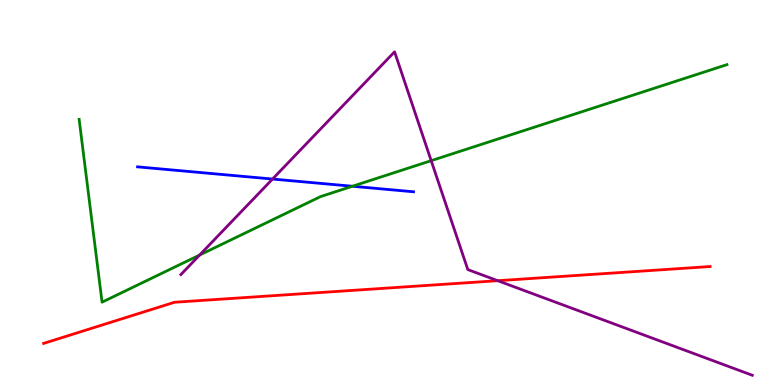[{'lines': ['blue', 'red'], 'intersections': []}, {'lines': ['green', 'red'], 'intersections': []}, {'lines': ['purple', 'red'], 'intersections': [{'x': 6.42, 'y': 2.71}]}, {'lines': ['blue', 'green'], 'intersections': [{'x': 4.55, 'y': 5.16}]}, {'lines': ['blue', 'purple'], 'intersections': [{'x': 3.52, 'y': 5.35}]}, {'lines': ['green', 'purple'], 'intersections': [{'x': 2.58, 'y': 3.38}, {'x': 5.56, 'y': 5.83}]}]